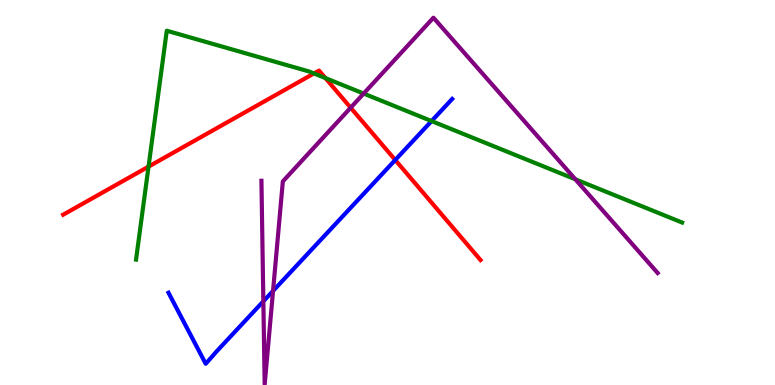[{'lines': ['blue', 'red'], 'intersections': [{'x': 5.1, 'y': 5.84}]}, {'lines': ['green', 'red'], 'intersections': [{'x': 1.92, 'y': 5.67}, {'x': 4.05, 'y': 8.09}, {'x': 4.2, 'y': 7.97}]}, {'lines': ['purple', 'red'], 'intersections': [{'x': 4.52, 'y': 7.2}]}, {'lines': ['blue', 'green'], 'intersections': [{'x': 5.57, 'y': 6.86}]}, {'lines': ['blue', 'purple'], 'intersections': [{'x': 3.4, 'y': 2.17}, {'x': 3.52, 'y': 2.44}]}, {'lines': ['green', 'purple'], 'intersections': [{'x': 4.69, 'y': 7.57}, {'x': 7.42, 'y': 5.34}]}]